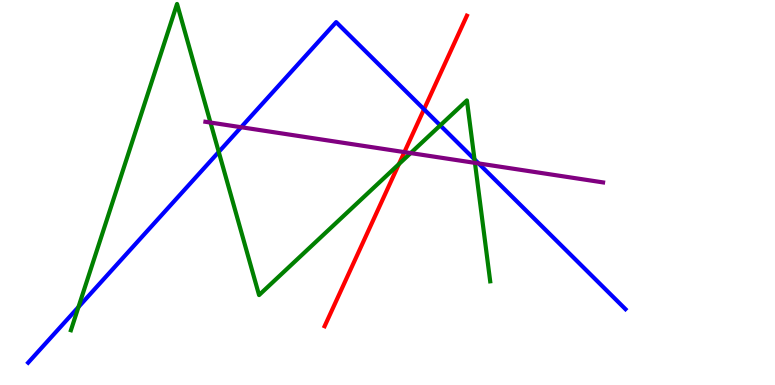[{'lines': ['blue', 'red'], 'intersections': [{'x': 5.47, 'y': 7.16}]}, {'lines': ['green', 'red'], 'intersections': [{'x': 5.15, 'y': 5.74}]}, {'lines': ['purple', 'red'], 'intersections': [{'x': 5.22, 'y': 6.05}]}, {'lines': ['blue', 'green'], 'intersections': [{'x': 1.01, 'y': 2.02}, {'x': 2.82, 'y': 6.05}, {'x': 5.68, 'y': 6.74}, {'x': 6.12, 'y': 5.86}]}, {'lines': ['blue', 'purple'], 'intersections': [{'x': 3.11, 'y': 6.7}, {'x': 6.18, 'y': 5.75}]}, {'lines': ['green', 'purple'], 'intersections': [{'x': 2.72, 'y': 6.82}, {'x': 5.3, 'y': 6.02}, {'x': 6.13, 'y': 5.77}]}]